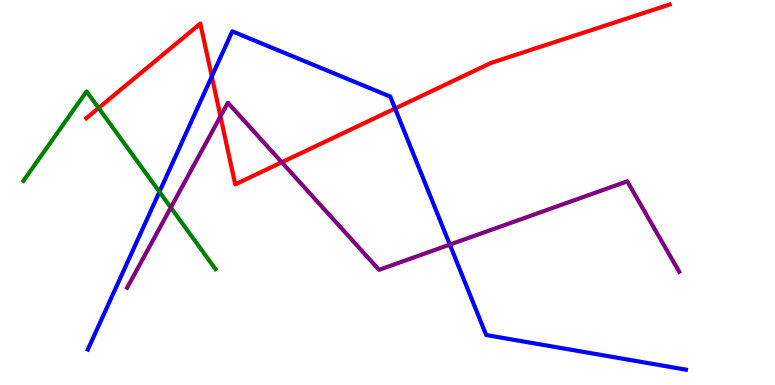[{'lines': ['blue', 'red'], 'intersections': [{'x': 2.73, 'y': 8.01}, {'x': 5.1, 'y': 7.18}]}, {'lines': ['green', 'red'], 'intersections': [{'x': 1.27, 'y': 7.19}]}, {'lines': ['purple', 'red'], 'intersections': [{'x': 2.84, 'y': 6.98}, {'x': 3.64, 'y': 5.78}]}, {'lines': ['blue', 'green'], 'intersections': [{'x': 2.06, 'y': 5.02}]}, {'lines': ['blue', 'purple'], 'intersections': [{'x': 5.8, 'y': 3.65}]}, {'lines': ['green', 'purple'], 'intersections': [{'x': 2.2, 'y': 4.61}]}]